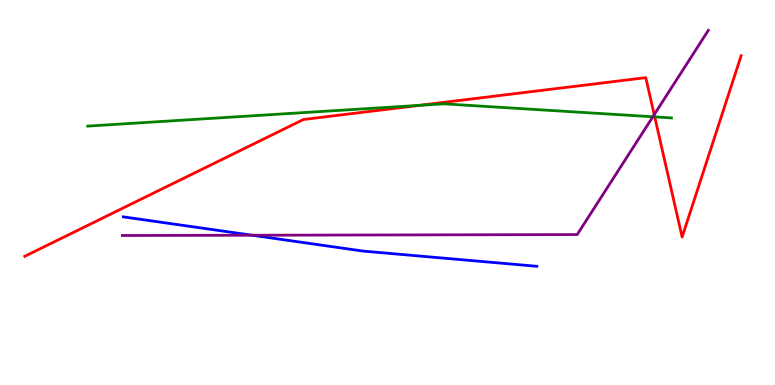[{'lines': ['blue', 'red'], 'intersections': []}, {'lines': ['green', 'red'], 'intersections': [{'x': 5.41, 'y': 7.26}, {'x': 8.45, 'y': 6.96}]}, {'lines': ['purple', 'red'], 'intersections': [{'x': 8.44, 'y': 7.02}]}, {'lines': ['blue', 'green'], 'intersections': []}, {'lines': ['blue', 'purple'], 'intersections': [{'x': 3.25, 'y': 3.89}]}, {'lines': ['green', 'purple'], 'intersections': [{'x': 8.42, 'y': 6.97}]}]